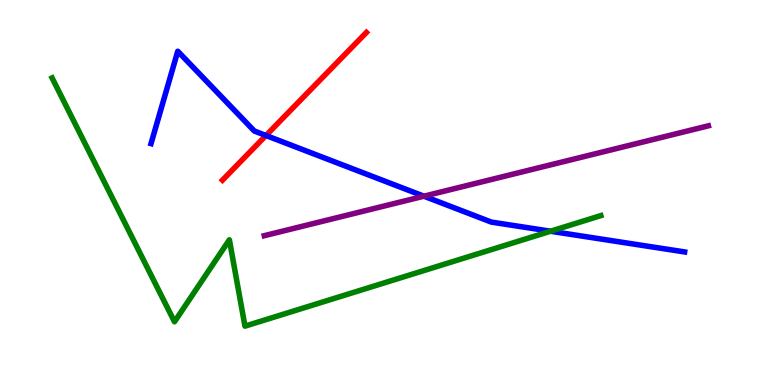[{'lines': ['blue', 'red'], 'intersections': [{'x': 3.43, 'y': 6.48}]}, {'lines': ['green', 'red'], 'intersections': []}, {'lines': ['purple', 'red'], 'intersections': []}, {'lines': ['blue', 'green'], 'intersections': [{'x': 7.1, 'y': 3.99}]}, {'lines': ['blue', 'purple'], 'intersections': [{'x': 5.47, 'y': 4.9}]}, {'lines': ['green', 'purple'], 'intersections': []}]